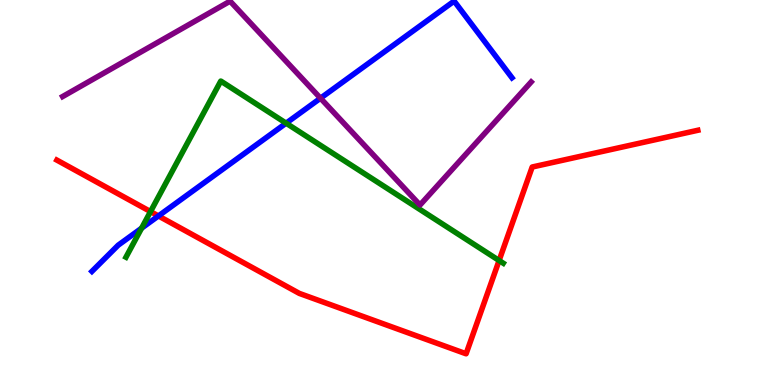[{'lines': ['blue', 'red'], 'intersections': [{'x': 2.04, 'y': 4.39}]}, {'lines': ['green', 'red'], 'intersections': [{'x': 1.94, 'y': 4.5}, {'x': 6.44, 'y': 3.23}]}, {'lines': ['purple', 'red'], 'intersections': []}, {'lines': ['blue', 'green'], 'intersections': [{'x': 1.83, 'y': 4.07}, {'x': 3.69, 'y': 6.8}]}, {'lines': ['blue', 'purple'], 'intersections': [{'x': 4.14, 'y': 7.45}]}, {'lines': ['green', 'purple'], 'intersections': []}]